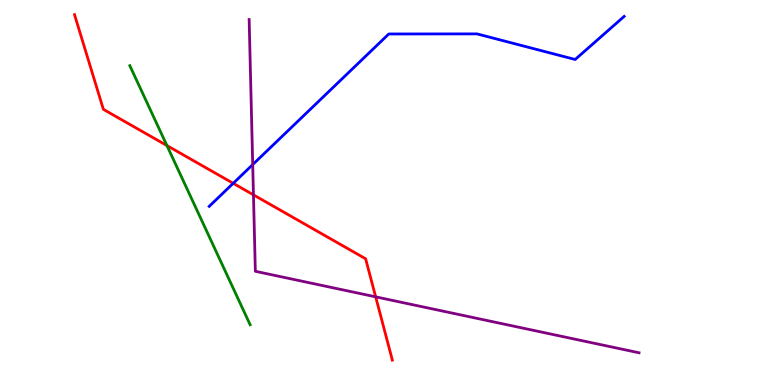[{'lines': ['blue', 'red'], 'intersections': [{'x': 3.01, 'y': 5.24}]}, {'lines': ['green', 'red'], 'intersections': [{'x': 2.15, 'y': 6.22}]}, {'lines': ['purple', 'red'], 'intersections': [{'x': 3.27, 'y': 4.94}, {'x': 4.85, 'y': 2.29}]}, {'lines': ['blue', 'green'], 'intersections': []}, {'lines': ['blue', 'purple'], 'intersections': [{'x': 3.26, 'y': 5.72}]}, {'lines': ['green', 'purple'], 'intersections': []}]